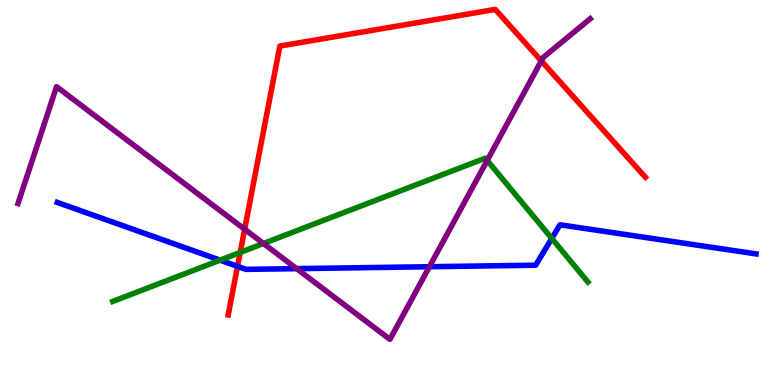[{'lines': ['blue', 'red'], 'intersections': [{'x': 3.06, 'y': 3.08}]}, {'lines': ['green', 'red'], 'intersections': [{'x': 3.1, 'y': 3.44}]}, {'lines': ['purple', 'red'], 'intersections': [{'x': 3.16, 'y': 4.05}, {'x': 6.98, 'y': 8.42}]}, {'lines': ['blue', 'green'], 'intersections': [{'x': 2.84, 'y': 3.24}, {'x': 7.12, 'y': 3.81}]}, {'lines': ['blue', 'purple'], 'intersections': [{'x': 3.83, 'y': 3.02}, {'x': 5.54, 'y': 3.07}]}, {'lines': ['green', 'purple'], 'intersections': [{'x': 3.4, 'y': 3.68}, {'x': 6.29, 'y': 5.83}]}]